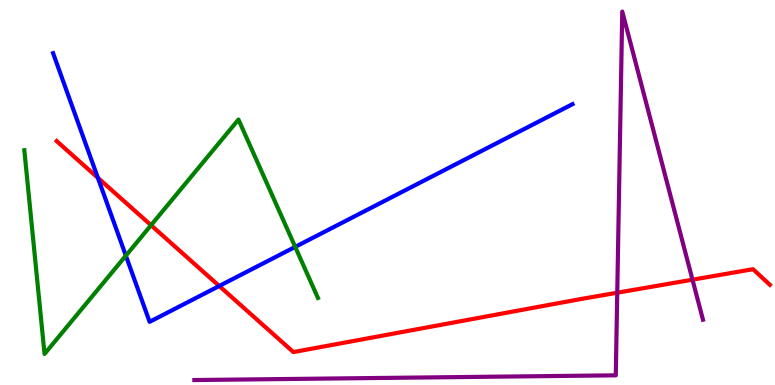[{'lines': ['blue', 'red'], 'intersections': [{'x': 1.26, 'y': 5.38}, {'x': 2.83, 'y': 2.57}]}, {'lines': ['green', 'red'], 'intersections': [{'x': 1.95, 'y': 4.15}]}, {'lines': ['purple', 'red'], 'intersections': [{'x': 7.96, 'y': 2.4}, {'x': 8.94, 'y': 2.74}]}, {'lines': ['blue', 'green'], 'intersections': [{'x': 1.62, 'y': 3.36}, {'x': 3.81, 'y': 3.59}]}, {'lines': ['blue', 'purple'], 'intersections': []}, {'lines': ['green', 'purple'], 'intersections': []}]